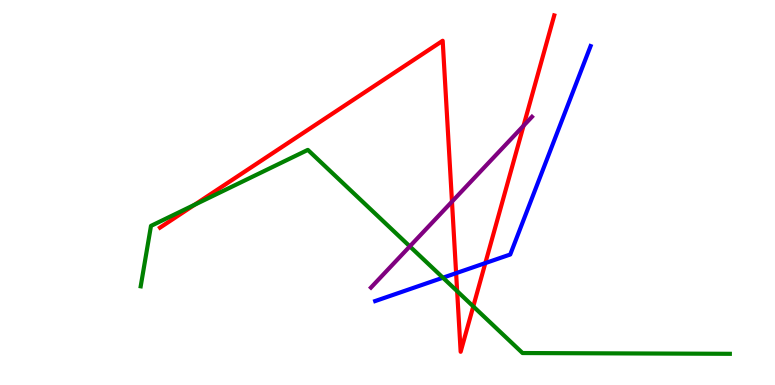[{'lines': ['blue', 'red'], 'intersections': [{'x': 5.89, 'y': 2.9}, {'x': 6.26, 'y': 3.17}]}, {'lines': ['green', 'red'], 'intersections': [{'x': 2.51, 'y': 4.68}, {'x': 5.9, 'y': 2.44}, {'x': 6.11, 'y': 2.04}]}, {'lines': ['purple', 'red'], 'intersections': [{'x': 5.83, 'y': 4.76}, {'x': 6.76, 'y': 6.73}]}, {'lines': ['blue', 'green'], 'intersections': [{'x': 5.72, 'y': 2.79}]}, {'lines': ['blue', 'purple'], 'intersections': []}, {'lines': ['green', 'purple'], 'intersections': [{'x': 5.29, 'y': 3.6}]}]